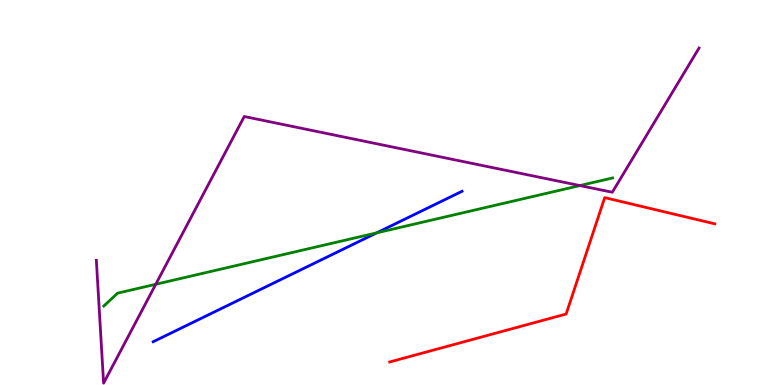[{'lines': ['blue', 'red'], 'intersections': []}, {'lines': ['green', 'red'], 'intersections': []}, {'lines': ['purple', 'red'], 'intersections': []}, {'lines': ['blue', 'green'], 'intersections': [{'x': 4.86, 'y': 3.95}]}, {'lines': ['blue', 'purple'], 'intersections': []}, {'lines': ['green', 'purple'], 'intersections': [{'x': 2.01, 'y': 2.62}, {'x': 7.48, 'y': 5.18}]}]